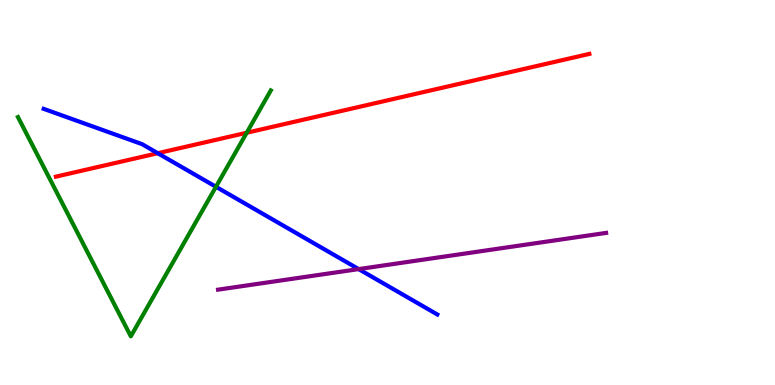[{'lines': ['blue', 'red'], 'intersections': [{'x': 2.04, 'y': 6.02}]}, {'lines': ['green', 'red'], 'intersections': [{'x': 3.18, 'y': 6.55}]}, {'lines': ['purple', 'red'], 'intersections': []}, {'lines': ['blue', 'green'], 'intersections': [{'x': 2.79, 'y': 5.15}]}, {'lines': ['blue', 'purple'], 'intersections': [{'x': 4.63, 'y': 3.01}]}, {'lines': ['green', 'purple'], 'intersections': []}]